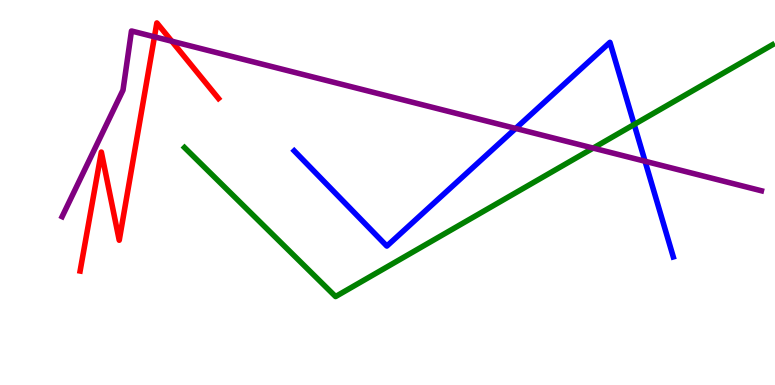[{'lines': ['blue', 'red'], 'intersections': []}, {'lines': ['green', 'red'], 'intersections': []}, {'lines': ['purple', 'red'], 'intersections': [{'x': 1.99, 'y': 9.04}, {'x': 2.22, 'y': 8.93}]}, {'lines': ['blue', 'green'], 'intersections': [{'x': 8.18, 'y': 6.77}]}, {'lines': ['blue', 'purple'], 'intersections': [{'x': 6.65, 'y': 6.66}, {'x': 8.32, 'y': 5.81}]}, {'lines': ['green', 'purple'], 'intersections': [{'x': 7.65, 'y': 6.15}]}]